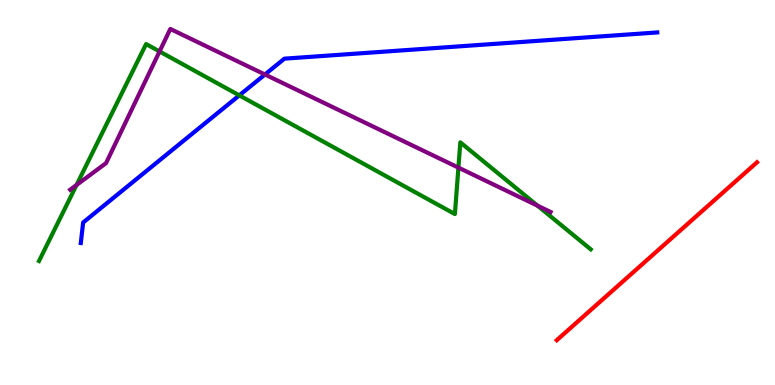[{'lines': ['blue', 'red'], 'intersections': []}, {'lines': ['green', 'red'], 'intersections': []}, {'lines': ['purple', 'red'], 'intersections': []}, {'lines': ['blue', 'green'], 'intersections': [{'x': 3.09, 'y': 7.52}]}, {'lines': ['blue', 'purple'], 'intersections': [{'x': 3.42, 'y': 8.06}]}, {'lines': ['green', 'purple'], 'intersections': [{'x': 0.988, 'y': 5.19}, {'x': 2.06, 'y': 8.66}, {'x': 5.91, 'y': 5.65}, {'x': 6.94, 'y': 4.66}]}]